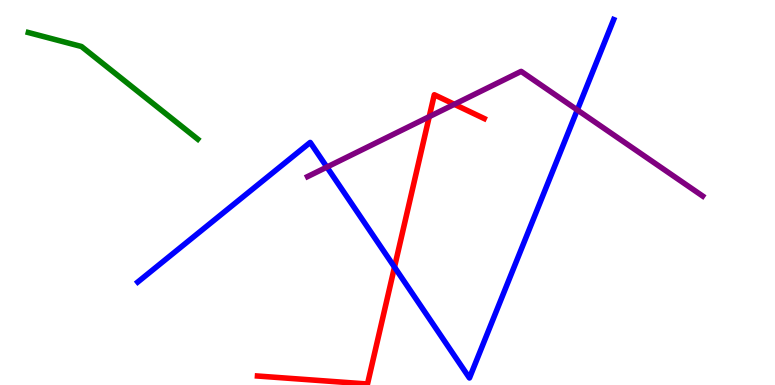[{'lines': ['blue', 'red'], 'intersections': [{'x': 5.09, 'y': 3.06}]}, {'lines': ['green', 'red'], 'intersections': []}, {'lines': ['purple', 'red'], 'intersections': [{'x': 5.54, 'y': 6.97}, {'x': 5.86, 'y': 7.29}]}, {'lines': ['blue', 'green'], 'intersections': []}, {'lines': ['blue', 'purple'], 'intersections': [{'x': 4.22, 'y': 5.66}, {'x': 7.45, 'y': 7.14}]}, {'lines': ['green', 'purple'], 'intersections': []}]